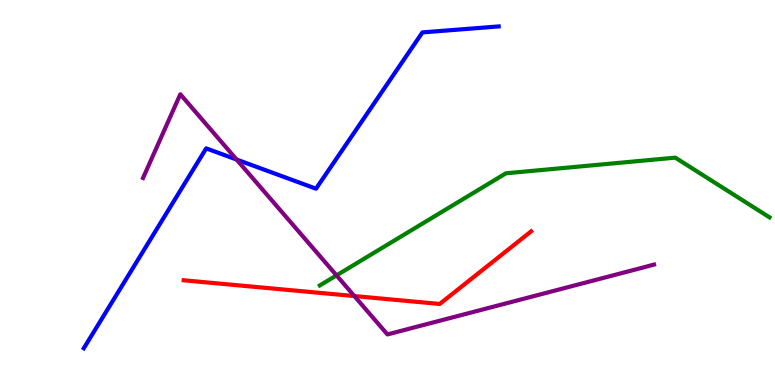[{'lines': ['blue', 'red'], 'intersections': []}, {'lines': ['green', 'red'], 'intersections': []}, {'lines': ['purple', 'red'], 'intersections': [{'x': 4.57, 'y': 2.31}]}, {'lines': ['blue', 'green'], 'intersections': []}, {'lines': ['blue', 'purple'], 'intersections': [{'x': 3.05, 'y': 5.86}]}, {'lines': ['green', 'purple'], 'intersections': [{'x': 4.34, 'y': 2.85}]}]